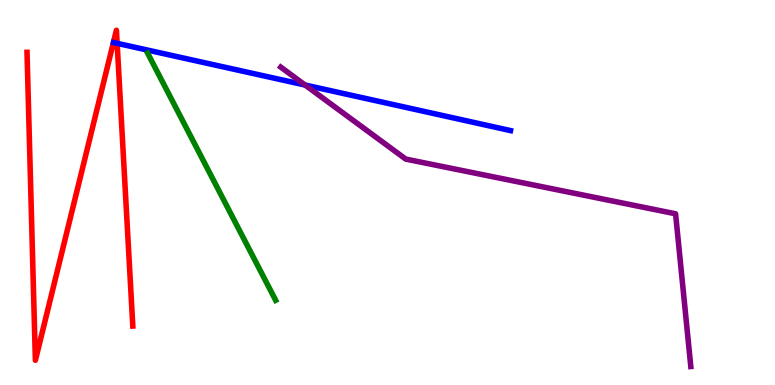[{'lines': ['blue', 'red'], 'intersections': [{'x': 1.51, 'y': 8.87}]}, {'lines': ['green', 'red'], 'intersections': []}, {'lines': ['purple', 'red'], 'intersections': []}, {'lines': ['blue', 'green'], 'intersections': []}, {'lines': ['blue', 'purple'], 'intersections': [{'x': 3.94, 'y': 7.79}]}, {'lines': ['green', 'purple'], 'intersections': []}]